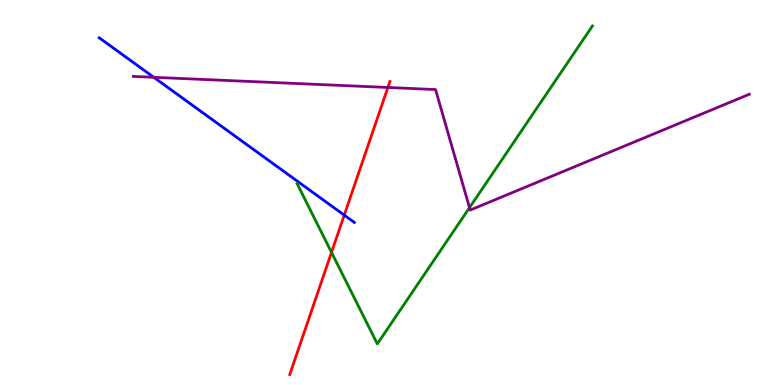[{'lines': ['blue', 'red'], 'intersections': [{'x': 4.44, 'y': 4.41}]}, {'lines': ['green', 'red'], 'intersections': [{'x': 4.28, 'y': 3.44}]}, {'lines': ['purple', 'red'], 'intersections': [{'x': 5.0, 'y': 7.73}]}, {'lines': ['blue', 'green'], 'intersections': []}, {'lines': ['blue', 'purple'], 'intersections': [{'x': 1.98, 'y': 7.99}]}, {'lines': ['green', 'purple'], 'intersections': [{'x': 6.06, 'y': 4.61}]}]